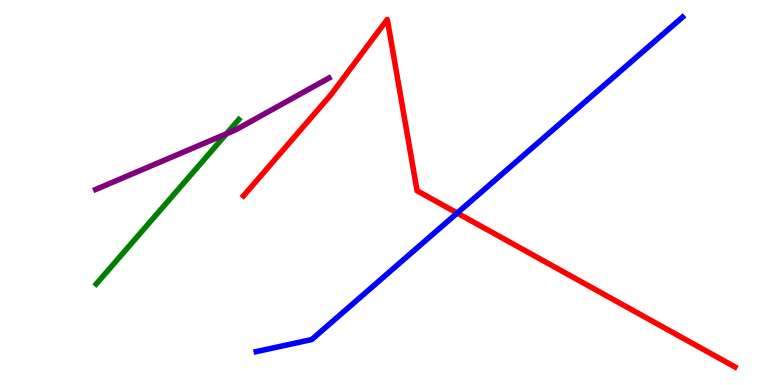[{'lines': ['blue', 'red'], 'intersections': [{'x': 5.9, 'y': 4.47}]}, {'lines': ['green', 'red'], 'intersections': []}, {'lines': ['purple', 'red'], 'intersections': []}, {'lines': ['blue', 'green'], 'intersections': []}, {'lines': ['blue', 'purple'], 'intersections': []}, {'lines': ['green', 'purple'], 'intersections': [{'x': 2.92, 'y': 6.52}]}]